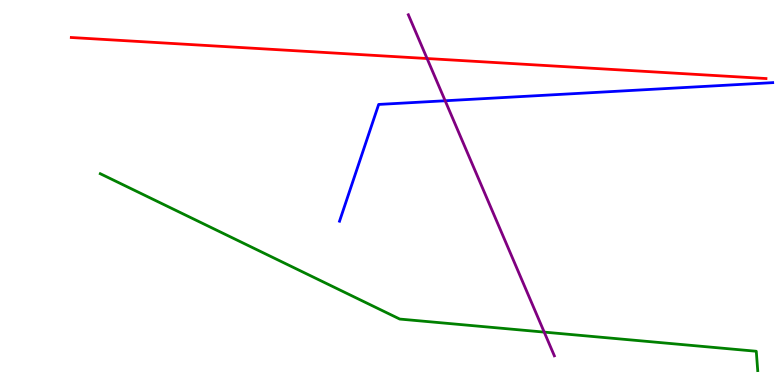[{'lines': ['blue', 'red'], 'intersections': []}, {'lines': ['green', 'red'], 'intersections': []}, {'lines': ['purple', 'red'], 'intersections': [{'x': 5.51, 'y': 8.48}]}, {'lines': ['blue', 'green'], 'intersections': []}, {'lines': ['blue', 'purple'], 'intersections': [{'x': 5.74, 'y': 7.38}]}, {'lines': ['green', 'purple'], 'intersections': [{'x': 7.02, 'y': 1.37}]}]